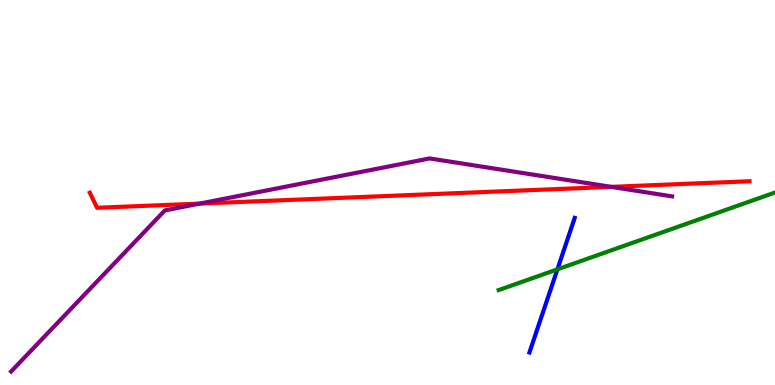[{'lines': ['blue', 'red'], 'intersections': []}, {'lines': ['green', 'red'], 'intersections': []}, {'lines': ['purple', 'red'], 'intersections': [{'x': 2.58, 'y': 4.71}, {'x': 7.89, 'y': 5.15}]}, {'lines': ['blue', 'green'], 'intersections': [{'x': 7.19, 'y': 3.0}]}, {'lines': ['blue', 'purple'], 'intersections': []}, {'lines': ['green', 'purple'], 'intersections': []}]